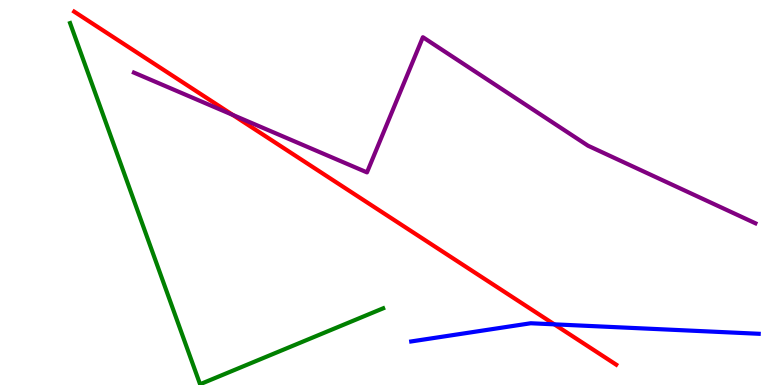[{'lines': ['blue', 'red'], 'intersections': [{'x': 7.15, 'y': 1.58}]}, {'lines': ['green', 'red'], 'intersections': []}, {'lines': ['purple', 'red'], 'intersections': [{'x': 3.0, 'y': 7.01}]}, {'lines': ['blue', 'green'], 'intersections': []}, {'lines': ['blue', 'purple'], 'intersections': []}, {'lines': ['green', 'purple'], 'intersections': []}]